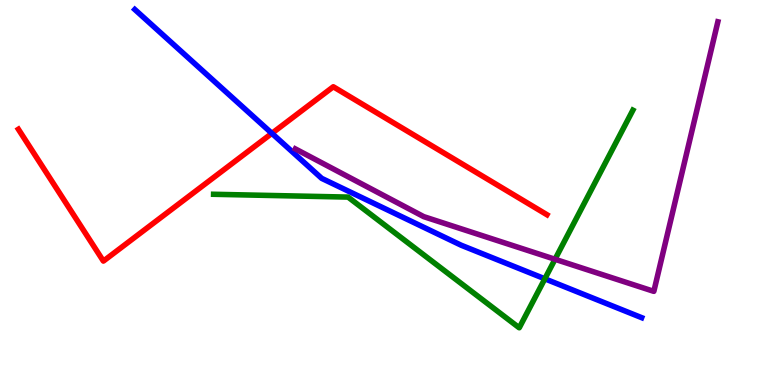[{'lines': ['blue', 'red'], 'intersections': [{'x': 3.51, 'y': 6.54}]}, {'lines': ['green', 'red'], 'intersections': []}, {'lines': ['purple', 'red'], 'intersections': []}, {'lines': ['blue', 'green'], 'intersections': [{'x': 7.03, 'y': 2.76}]}, {'lines': ['blue', 'purple'], 'intersections': []}, {'lines': ['green', 'purple'], 'intersections': [{'x': 7.16, 'y': 3.27}]}]